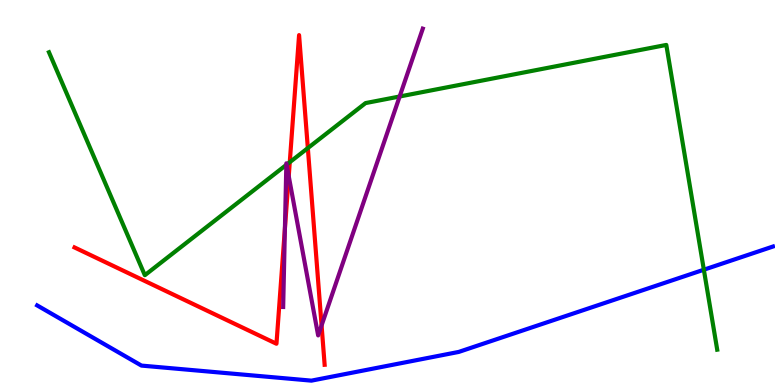[{'lines': ['blue', 'red'], 'intersections': []}, {'lines': ['green', 'red'], 'intersections': [{'x': 3.74, 'y': 5.79}, {'x': 3.97, 'y': 6.15}]}, {'lines': ['purple', 'red'], 'intersections': [{'x': 3.68, 'y': 4.07}, {'x': 3.73, 'y': 5.42}, {'x': 4.15, 'y': 1.55}]}, {'lines': ['blue', 'green'], 'intersections': [{'x': 9.08, 'y': 2.99}]}, {'lines': ['blue', 'purple'], 'intersections': []}, {'lines': ['green', 'purple'], 'intersections': [{'x': 3.69, 'y': 5.72}, {'x': 3.7, 'y': 5.72}, {'x': 5.16, 'y': 7.49}]}]